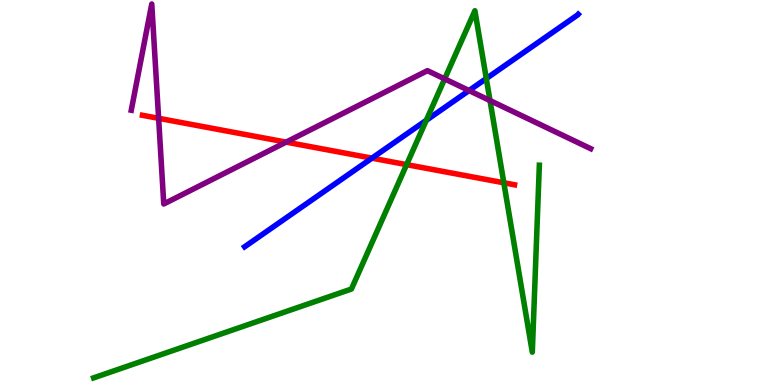[{'lines': ['blue', 'red'], 'intersections': [{'x': 4.8, 'y': 5.89}]}, {'lines': ['green', 'red'], 'intersections': [{'x': 5.25, 'y': 5.72}, {'x': 6.5, 'y': 5.25}]}, {'lines': ['purple', 'red'], 'intersections': [{'x': 2.05, 'y': 6.93}, {'x': 3.69, 'y': 6.31}]}, {'lines': ['blue', 'green'], 'intersections': [{'x': 5.5, 'y': 6.88}, {'x': 6.27, 'y': 7.96}]}, {'lines': ['blue', 'purple'], 'intersections': [{'x': 6.05, 'y': 7.65}]}, {'lines': ['green', 'purple'], 'intersections': [{'x': 5.74, 'y': 7.95}, {'x': 6.32, 'y': 7.39}]}]